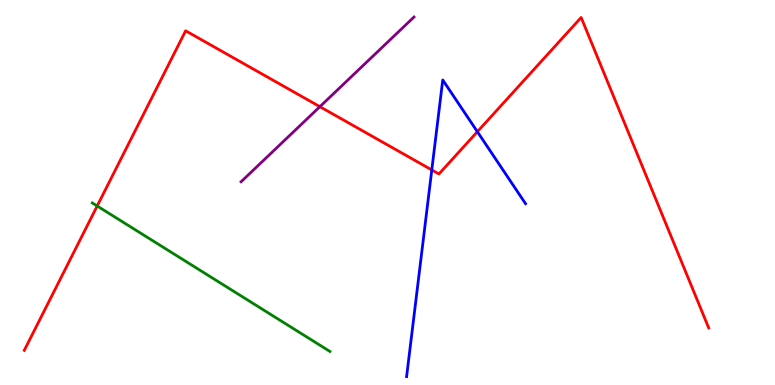[{'lines': ['blue', 'red'], 'intersections': [{'x': 5.57, 'y': 5.59}, {'x': 6.16, 'y': 6.58}]}, {'lines': ['green', 'red'], 'intersections': [{'x': 1.25, 'y': 4.65}]}, {'lines': ['purple', 'red'], 'intersections': [{'x': 4.13, 'y': 7.23}]}, {'lines': ['blue', 'green'], 'intersections': []}, {'lines': ['blue', 'purple'], 'intersections': []}, {'lines': ['green', 'purple'], 'intersections': []}]